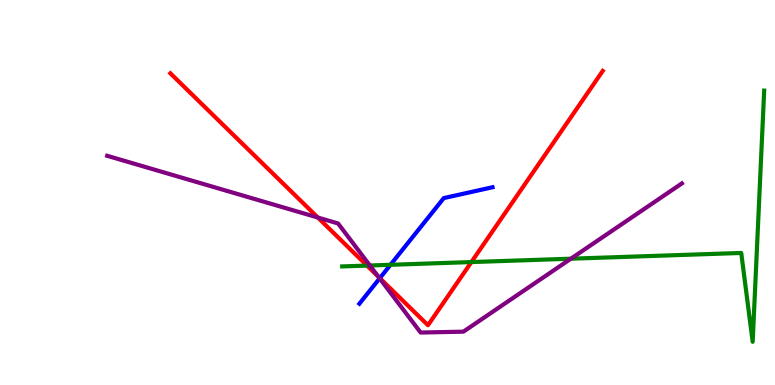[{'lines': ['blue', 'red'], 'intersections': [{'x': 4.9, 'y': 2.78}]}, {'lines': ['green', 'red'], 'intersections': [{'x': 4.74, 'y': 3.1}, {'x': 6.08, 'y': 3.19}]}, {'lines': ['purple', 'red'], 'intersections': [{'x': 4.1, 'y': 4.35}, {'x': 4.88, 'y': 2.81}]}, {'lines': ['blue', 'green'], 'intersections': [{'x': 5.04, 'y': 3.12}]}, {'lines': ['blue', 'purple'], 'intersections': [{'x': 4.9, 'y': 2.77}]}, {'lines': ['green', 'purple'], 'intersections': [{'x': 4.77, 'y': 3.1}, {'x': 7.37, 'y': 3.28}]}]